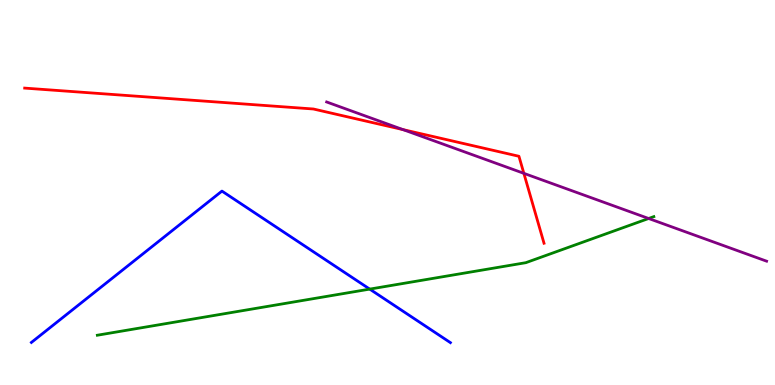[{'lines': ['blue', 'red'], 'intersections': []}, {'lines': ['green', 'red'], 'intersections': []}, {'lines': ['purple', 'red'], 'intersections': [{'x': 5.2, 'y': 6.63}, {'x': 6.76, 'y': 5.5}]}, {'lines': ['blue', 'green'], 'intersections': [{'x': 4.77, 'y': 2.49}]}, {'lines': ['blue', 'purple'], 'intersections': []}, {'lines': ['green', 'purple'], 'intersections': [{'x': 8.37, 'y': 4.32}]}]